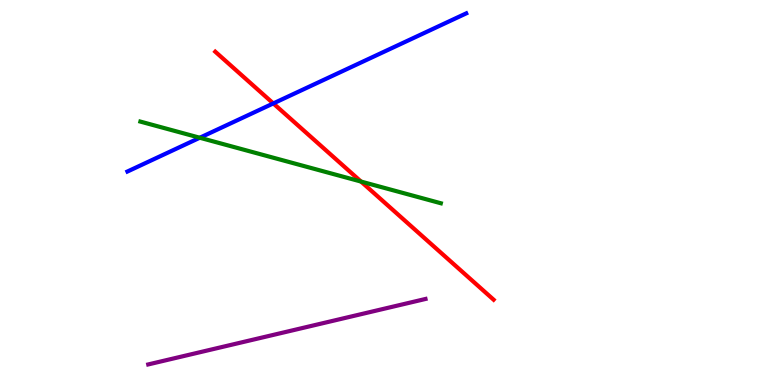[{'lines': ['blue', 'red'], 'intersections': [{'x': 3.53, 'y': 7.31}]}, {'lines': ['green', 'red'], 'intersections': [{'x': 4.66, 'y': 5.28}]}, {'lines': ['purple', 'red'], 'intersections': []}, {'lines': ['blue', 'green'], 'intersections': [{'x': 2.58, 'y': 6.42}]}, {'lines': ['blue', 'purple'], 'intersections': []}, {'lines': ['green', 'purple'], 'intersections': []}]